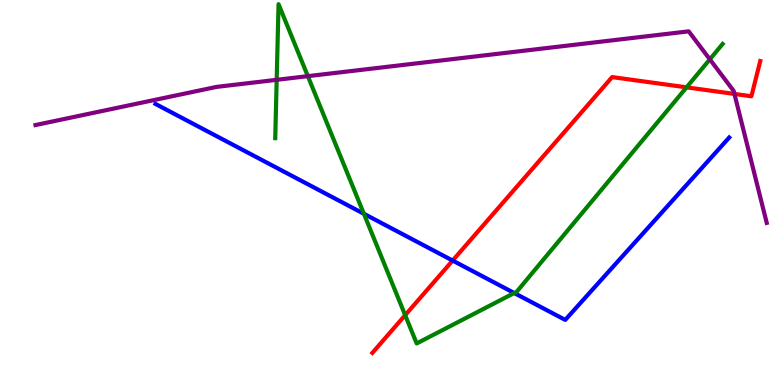[{'lines': ['blue', 'red'], 'intersections': [{'x': 5.84, 'y': 3.23}]}, {'lines': ['green', 'red'], 'intersections': [{'x': 5.23, 'y': 1.81}, {'x': 8.86, 'y': 7.73}]}, {'lines': ['purple', 'red'], 'intersections': [{'x': 9.48, 'y': 7.56}]}, {'lines': ['blue', 'green'], 'intersections': [{'x': 4.7, 'y': 4.45}, {'x': 6.64, 'y': 2.39}]}, {'lines': ['blue', 'purple'], 'intersections': []}, {'lines': ['green', 'purple'], 'intersections': [{'x': 3.57, 'y': 7.93}, {'x': 3.97, 'y': 8.02}, {'x': 9.16, 'y': 8.46}]}]